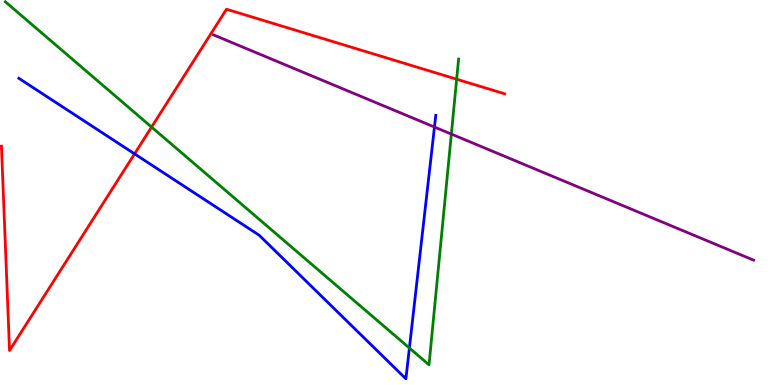[{'lines': ['blue', 'red'], 'intersections': [{'x': 1.74, 'y': 6.0}]}, {'lines': ['green', 'red'], 'intersections': [{'x': 1.96, 'y': 6.7}, {'x': 5.89, 'y': 7.94}]}, {'lines': ['purple', 'red'], 'intersections': []}, {'lines': ['blue', 'green'], 'intersections': [{'x': 5.28, 'y': 0.961}]}, {'lines': ['blue', 'purple'], 'intersections': [{'x': 5.61, 'y': 6.7}]}, {'lines': ['green', 'purple'], 'intersections': [{'x': 5.82, 'y': 6.52}]}]